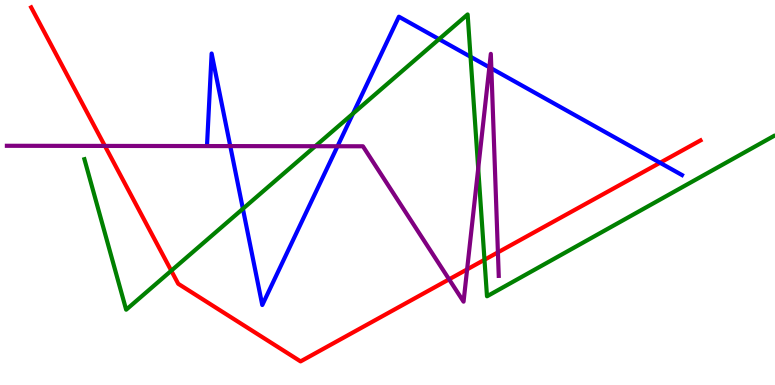[{'lines': ['blue', 'red'], 'intersections': [{'x': 8.52, 'y': 5.77}]}, {'lines': ['green', 'red'], 'intersections': [{'x': 2.21, 'y': 2.97}, {'x': 6.25, 'y': 3.25}]}, {'lines': ['purple', 'red'], 'intersections': [{'x': 1.35, 'y': 6.21}, {'x': 5.79, 'y': 2.74}, {'x': 6.03, 'y': 3.0}, {'x': 6.42, 'y': 3.45}]}, {'lines': ['blue', 'green'], 'intersections': [{'x': 3.13, 'y': 4.58}, {'x': 4.55, 'y': 7.05}, {'x': 5.67, 'y': 8.98}, {'x': 6.07, 'y': 8.53}]}, {'lines': ['blue', 'purple'], 'intersections': [{'x': 2.97, 'y': 6.21}, {'x': 4.36, 'y': 6.2}, {'x': 6.31, 'y': 8.25}, {'x': 6.34, 'y': 8.22}]}, {'lines': ['green', 'purple'], 'intersections': [{'x': 4.07, 'y': 6.2}, {'x': 6.17, 'y': 5.62}]}]